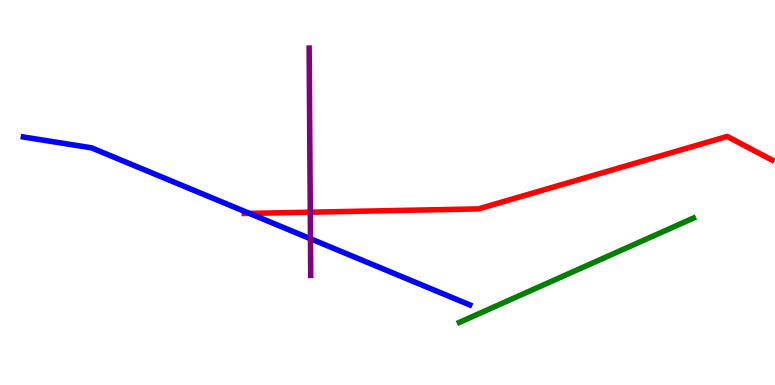[{'lines': ['blue', 'red'], 'intersections': [{'x': 3.22, 'y': 4.46}]}, {'lines': ['green', 'red'], 'intersections': []}, {'lines': ['purple', 'red'], 'intersections': [{'x': 4.0, 'y': 4.49}]}, {'lines': ['blue', 'green'], 'intersections': []}, {'lines': ['blue', 'purple'], 'intersections': [{'x': 4.01, 'y': 3.8}]}, {'lines': ['green', 'purple'], 'intersections': []}]